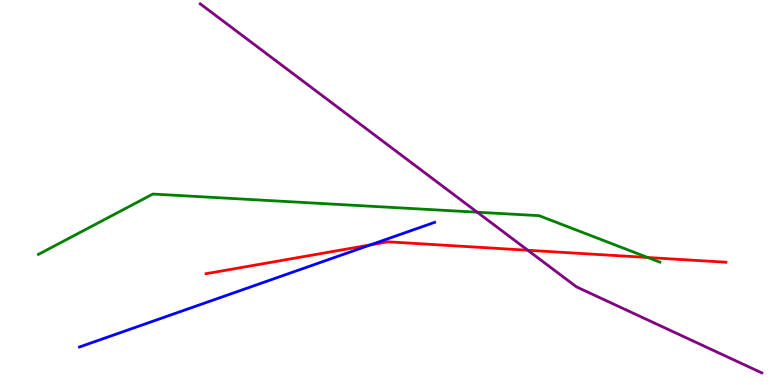[{'lines': ['blue', 'red'], 'intersections': [{'x': 4.78, 'y': 3.64}]}, {'lines': ['green', 'red'], 'intersections': [{'x': 8.36, 'y': 3.31}]}, {'lines': ['purple', 'red'], 'intersections': [{'x': 6.81, 'y': 3.5}]}, {'lines': ['blue', 'green'], 'intersections': []}, {'lines': ['blue', 'purple'], 'intersections': []}, {'lines': ['green', 'purple'], 'intersections': [{'x': 6.16, 'y': 4.49}]}]